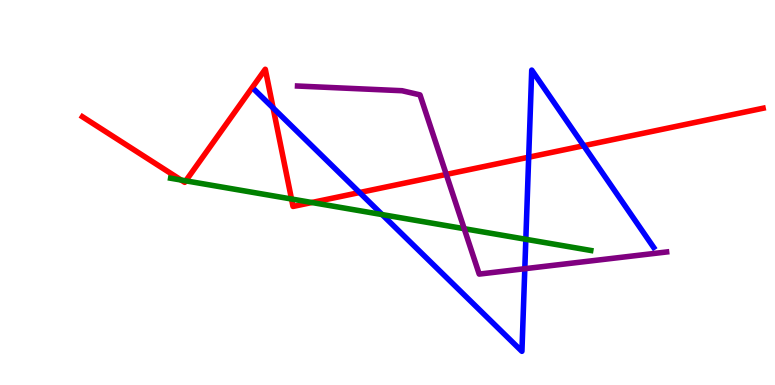[{'lines': ['blue', 'red'], 'intersections': [{'x': 3.52, 'y': 7.2}, {'x': 4.64, 'y': 5.0}, {'x': 6.82, 'y': 5.92}, {'x': 7.53, 'y': 6.22}]}, {'lines': ['green', 'red'], 'intersections': [{'x': 2.34, 'y': 5.32}, {'x': 2.4, 'y': 5.3}, {'x': 3.76, 'y': 4.83}, {'x': 4.02, 'y': 4.74}]}, {'lines': ['purple', 'red'], 'intersections': [{'x': 5.76, 'y': 5.47}]}, {'lines': ['blue', 'green'], 'intersections': [{'x': 4.93, 'y': 4.43}, {'x': 6.78, 'y': 3.78}]}, {'lines': ['blue', 'purple'], 'intersections': [{'x': 6.77, 'y': 3.02}]}, {'lines': ['green', 'purple'], 'intersections': [{'x': 5.99, 'y': 4.06}]}]